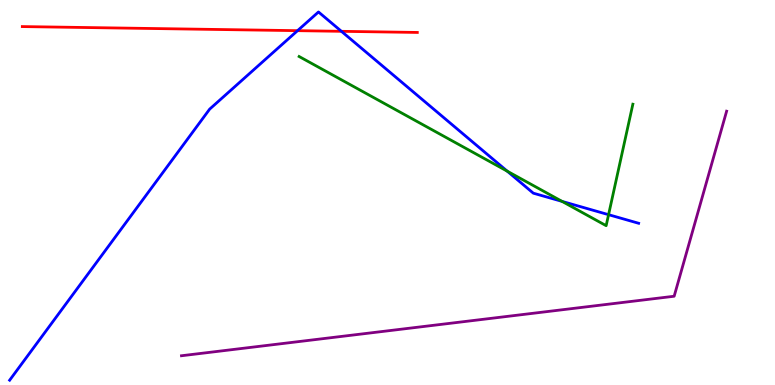[{'lines': ['blue', 'red'], 'intersections': [{'x': 3.84, 'y': 9.2}, {'x': 4.41, 'y': 9.19}]}, {'lines': ['green', 'red'], 'intersections': []}, {'lines': ['purple', 'red'], 'intersections': []}, {'lines': ['blue', 'green'], 'intersections': [{'x': 6.54, 'y': 5.55}, {'x': 7.25, 'y': 4.77}, {'x': 7.85, 'y': 4.42}]}, {'lines': ['blue', 'purple'], 'intersections': []}, {'lines': ['green', 'purple'], 'intersections': []}]